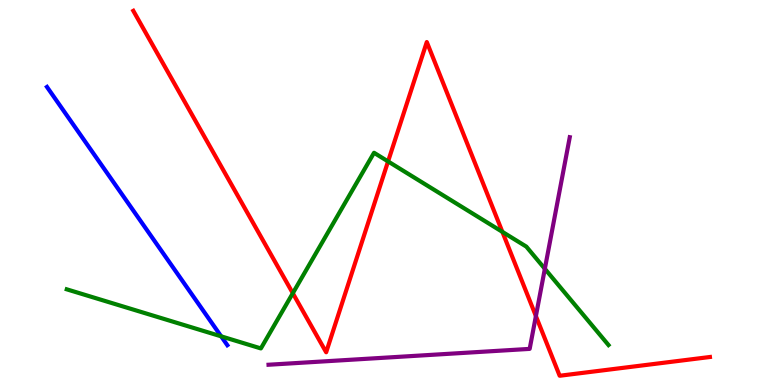[{'lines': ['blue', 'red'], 'intersections': []}, {'lines': ['green', 'red'], 'intersections': [{'x': 3.78, 'y': 2.38}, {'x': 5.01, 'y': 5.81}, {'x': 6.48, 'y': 3.98}]}, {'lines': ['purple', 'red'], 'intersections': [{'x': 6.91, 'y': 1.79}]}, {'lines': ['blue', 'green'], 'intersections': [{'x': 2.85, 'y': 1.26}]}, {'lines': ['blue', 'purple'], 'intersections': []}, {'lines': ['green', 'purple'], 'intersections': [{'x': 7.03, 'y': 3.02}]}]